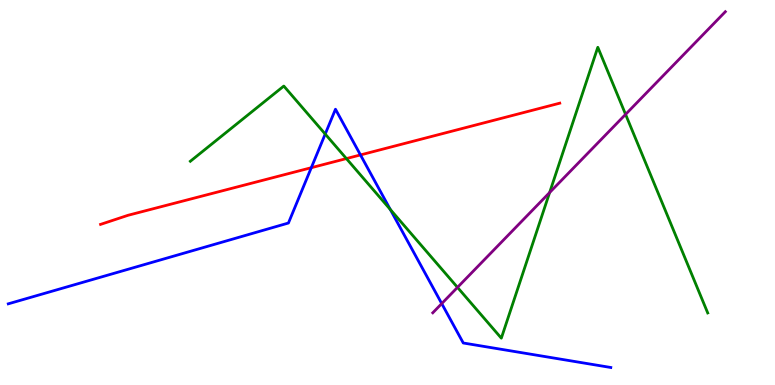[{'lines': ['blue', 'red'], 'intersections': [{'x': 4.02, 'y': 5.64}, {'x': 4.65, 'y': 5.98}]}, {'lines': ['green', 'red'], 'intersections': [{'x': 4.47, 'y': 5.88}]}, {'lines': ['purple', 'red'], 'intersections': []}, {'lines': ['blue', 'green'], 'intersections': [{'x': 4.2, 'y': 6.52}, {'x': 5.04, 'y': 4.56}]}, {'lines': ['blue', 'purple'], 'intersections': [{'x': 5.7, 'y': 2.11}]}, {'lines': ['green', 'purple'], 'intersections': [{'x': 5.9, 'y': 2.54}, {'x': 7.09, 'y': 5.0}, {'x': 8.07, 'y': 7.03}]}]